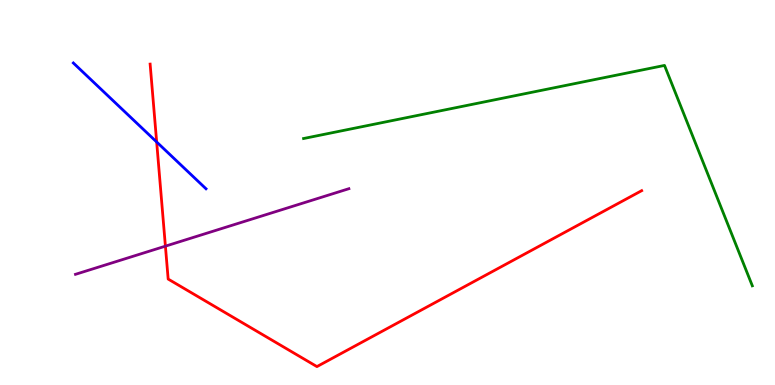[{'lines': ['blue', 'red'], 'intersections': [{'x': 2.02, 'y': 6.31}]}, {'lines': ['green', 'red'], 'intersections': []}, {'lines': ['purple', 'red'], 'intersections': [{'x': 2.13, 'y': 3.61}]}, {'lines': ['blue', 'green'], 'intersections': []}, {'lines': ['blue', 'purple'], 'intersections': []}, {'lines': ['green', 'purple'], 'intersections': []}]